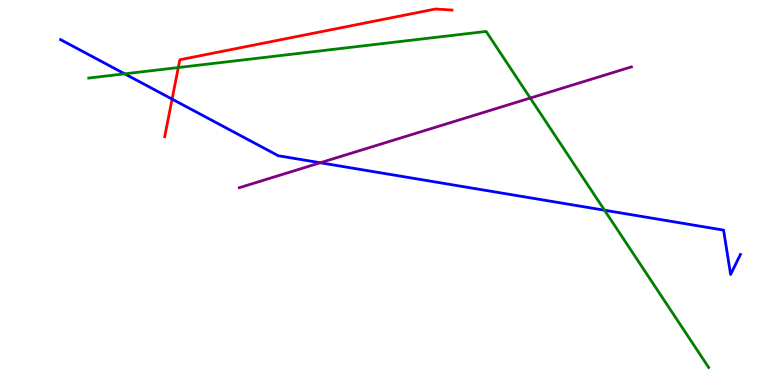[{'lines': ['blue', 'red'], 'intersections': [{'x': 2.22, 'y': 7.43}]}, {'lines': ['green', 'red'], 'intersections': [{'x': 2.3, 'y': 8.25}]}, {'lines': ['purple', 'red'], 'intersections': []}, {'lines': ['blue', 'green'], 'intersections': [{'x': 1.61, 'y': 8.08}, {'x': 7.8, 'y': 4.54}]}, {'lines': ['blue', 'purple'], 'intersections': [{'x': 4.13, 'y': 5.77}]}, {'lines': ['green', 'purple'], 'intersections': [{'x': 6.84, 'y': 7.45}]}]